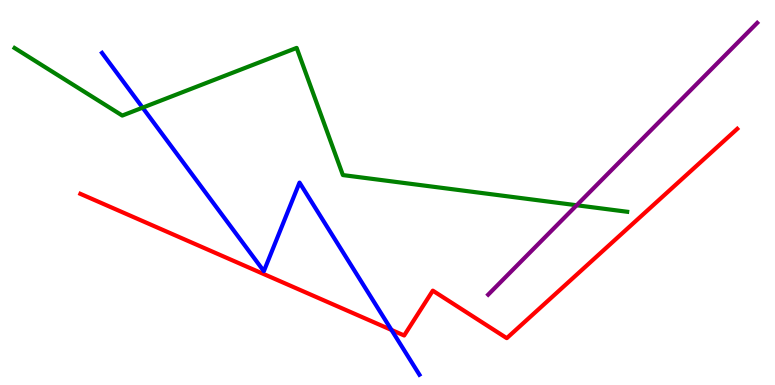[{'lines': ['blue', 'red'], 'intersections': [{'x': 5.05, 'y': 1.43}]}, {'lines': ['green', 'red'], 'intersections': []}, {'lines': ['purple', 'red'], 'intersections': []}, {'lines': ['blue', 'green'], 'intersections': [{'x': 1.84, 'y': 7.2}]}, {'lines': ['blue', 'purple'], 'intersections': []}, {'lines': ['green', 'purple'], 'intersections': [{'x': 7.44, 'y': 4.67}]}]